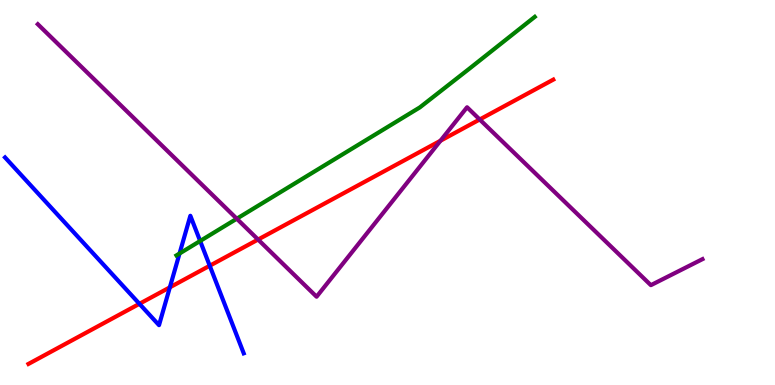[{'lines': ['blue', 'red'], 'intersections': [{'x': 1.8, 'y': 2.11}, {'x': 2.19, 'y': 2.54}, {'x': 2.71, 'y': 3.1}]}, {'lines': ['green', 'red'], 'intersections': []}, {'lines': ['purple', 'red'], 'intersections': [{'x': 3.33, 'y': 3.78}, {'x': 5.68, 'y': 6.34}, {'x': 6.19, 'y': 6.9}]}, {'lines': ['blue', 'green'], 'intersections': [{'x': 2.32, 'y': 3.42}, {'x': 2.58, 'y': 3.74}]}, {'lines': ['blue', 'purple'], 'intersections': []}, {'lines': ['green', 'purple'], 'intersections': [{'x': 3.06, 'y': 4.32}]}]